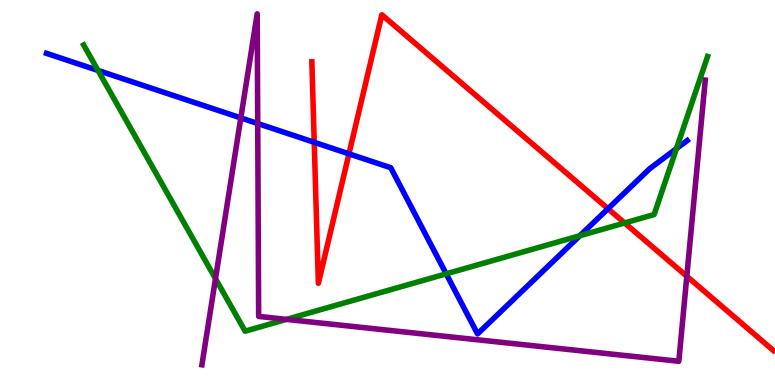[{'lines': ['blue', 'red'], 'intersections': [{'x': 4.05, 'y': 6.3}, {'x': 4.5, 'y': 6.0}, {'x': 7.85, 'y': 4.58}]}, {'lines': ['green', 'red'], 'intersections': [{'x': 8.06, 'y': 4.21}]}, {'lines': ['purple', 'red'], 'intersections': [{'x': 8.86, 'y': 2.82}]}, {'lines': ['blue', 'green'], 'intersections': [{'x': 1.26, 'y': 8.17}, {'x': 5.76, 'y': 2.89}, {'x': 7.48, 'y': 3.88}, {'x': 8.73, 'y': 6.14}]}, {'lines': ['blue', 'purple'], 'intersections': [{'x': 3.11, 'y': 6.94}, {'x': 3.33, 'y': 6.79}]}, {'lines': ['green', 'purple'], 'intersections': [{'x': 2.78, 'y': 2.76}, {'x': 3.7, 'y': 1.7}]}]